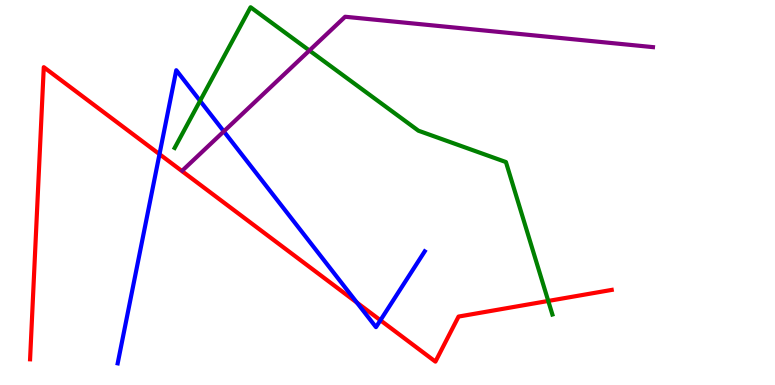[{'lines': ['blue', 'red'], 'intersections': [{'x': 2.06, 'y': 6.0}, {'x': 4.6, 'y': 2.14}, {'x': 4.91, 'y': 1.68}]}, {'lines': ['green', 'red'], 'intersections': [{'x': 7.07, 'y': 2.18}]}, {'lines': ['purple', 'red'], 'intersections': []}, {'lines': ['blue', 'green'], 'intersections': [{'x': 2.58, 'y': 7.38}]}, {'lines': ['blue', 'purple'], 'intersections': [{'x': 2.89, 'y': 6.59}]}, {'lines': ['green', 'purple'], 'intersections': [{'x': 3.99, 'y': 8.69}]}]